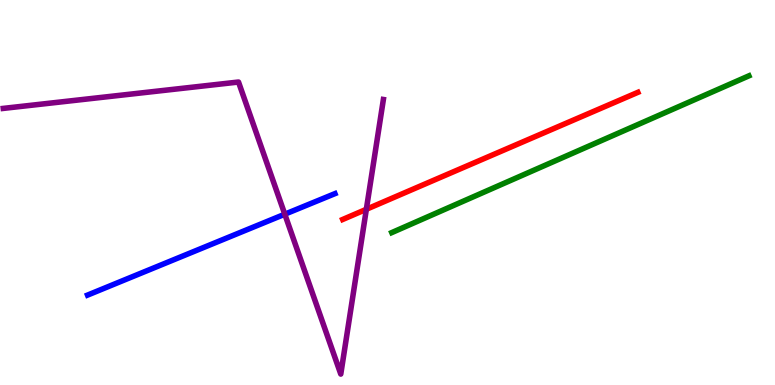[{'lines': ['blue', 'red'], 'intersections': []}, {'lines': ['green', 'red'], 'intersections': []}, {'lines': ['purple', 'red'], 'intersections': [{'x': 4.73, 'y': 4.56}]}, {'lines': ['blue', 'green'], 'intersections': []}, {'lines': ['blue', 'purple'], 'intersections': [{'x': 3.67, 'y': 4.44}]}, {'lines': ['green', 'purple'], 'intersections': []}]